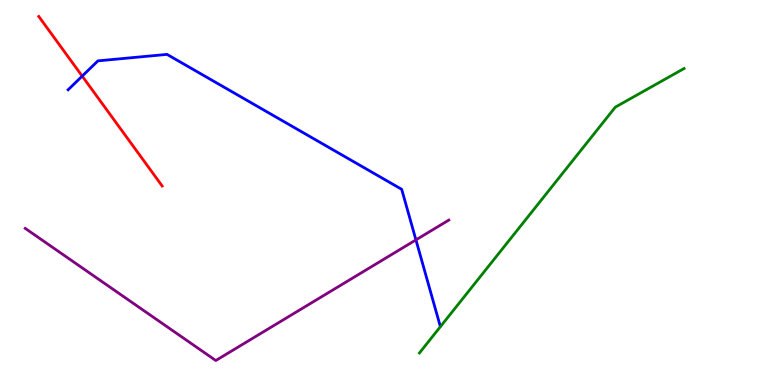[{'lines': ['blue', 'red'], 'intersections': [{'x': 1.06, 'y': 8.02}]}, {'lines': ['green', 'red'], 'intersections': []}, {'lines': ['purple', 'red'], 'intersections': []}, {'lines': ['blue', 'green'], 'intersections': []}, {'lines': ['blue', 'purple'], 'intersections': [{'x': 5.37, 'y': 3.77}]}, {'lines': ['green', 'purple'], 'intersections': []}]